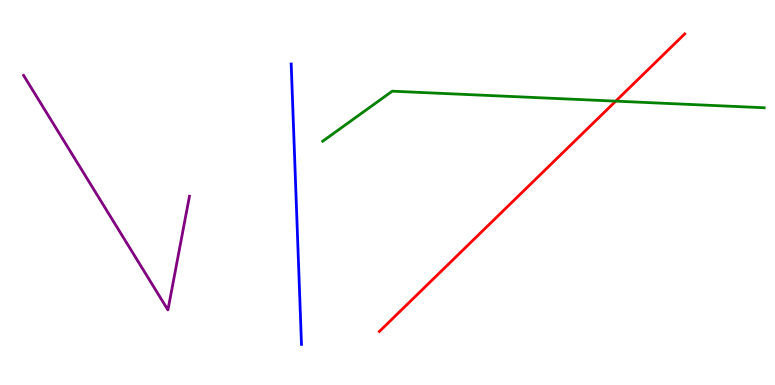[{'lines': ['blue', 'red'], 'intersections': []}, {'lines': ['green', 'red'], 'intersections': [{'x': 7.94, 'y': 7.37}]}, {'lines': ['purple', 'red'], 'intersections': []}, {'lines': ['blue', 'green'], 'intersections': []}, {'lines': ['blue', 'purple'], 'intersections': []}, {'lines': ['green', 'purple'], 'intersections': []}]